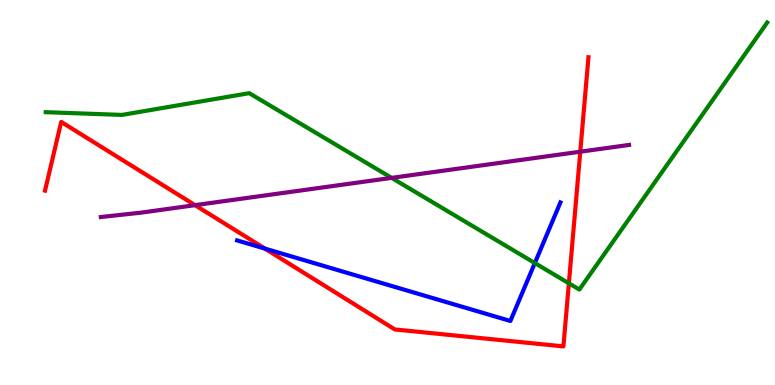[{'lines': ['blue', 'red'], 'intersections': [{'x': 3.42, 'y': 3.54}]}, {'lines': ['green', 'red'], 'intersections': [{'x': 7.34, 'y': 2.64}]}, {'lines': ['purple', 'red'], 'intersections': [{'x': 2.52, 'y': 4.67}, {'x': 7.49, 'y': 6.06}]}, {'lines': ['blue', 'green'], 'intersections': [{'x': 6.9, 'y': 3.17}]}, {'lines': ['blue', 'purple'], 'intersections': []}, {'lines': ['green', 'purple'], 'intersections': [{'x': 5.05, 'y': 5.38}]}]